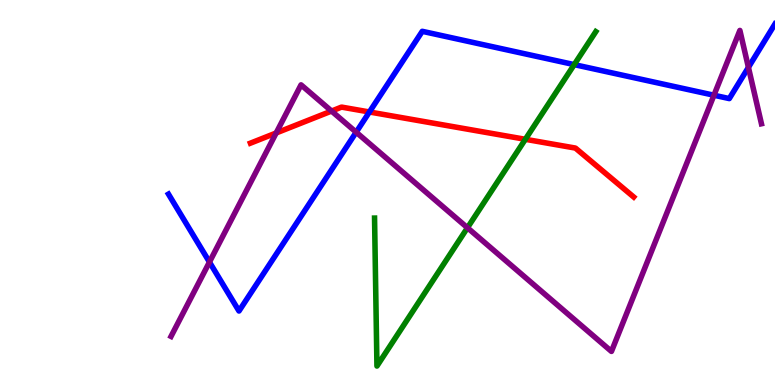[{'lines': ['blue', 'red'], 'intersections': [{'x': 4.77, 'y': 7.09}]}, {'lines': ['green', 'red'], 'intersections': [{'x': 6.78, 'y': 6.38}]}, {'lines': ['purple', 'red'], 'intersections': [{'x': 3.56, 'y': 6.55}, {'x': 4.28, 'y': 7.12}]}, {'lines': ['blue', 'green'], 'intersections': [{'x': 7.41, 'y': 8.32}]}, {'lines': ['blue', 'purple'], 'intersections': [{'x': 2.7, 'y': 3.19}, {'x': 4.6, 'y': 6.57}, {'x': 9.21, 'y': 7.53}, {'x': 9.66, 'y': 8.25}]}, {'lines': ['green', 'purple'], 'intersections': [{'x': 6.03, 'y': 4.08}]}]